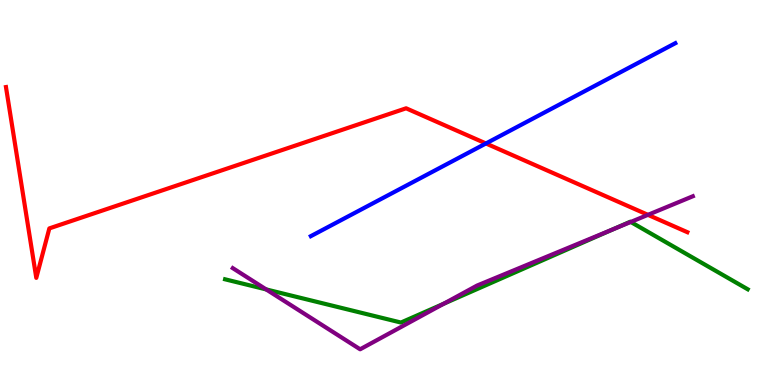[{'lines': ['blue', 'red'], 'intersections': [{'x': 6.27, 'y': 6.27}]}, {'lines': ['green', 'red'], 'intersections': []}, {'lines': ['purple', 'red'], 'intersections': [{'x': 8.36, 'y': 4.42}]}, {'lines': ['blue', 'green'], 'intersections': []}, {'lines': ['blue', 'purple'], 'intersections': []}, {'lines': ['green', 'purple'], 'intersections': [{'x': 3.43, 'y': 2.48}, {'x': 5.72, 'y': 2.11}, {'x': 7.92, 'y': 4.05}, {'x': 8.14, 'y': 4.23}]}]